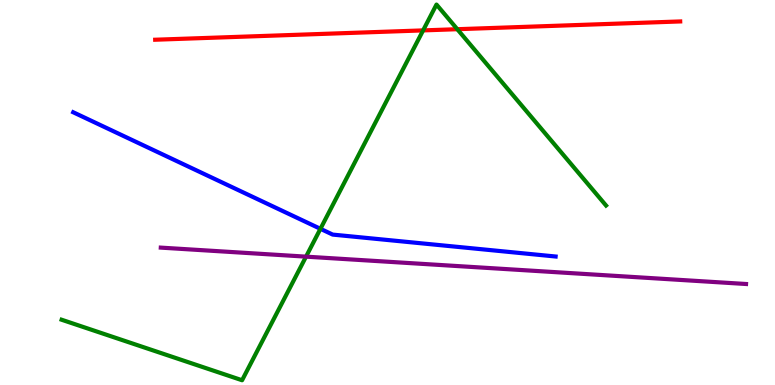[{'lines': ['blue', 'red'], 'intersections': []}, {'lines': ['green', 'red'], 'intersections': [{'x': 5.46, 'y': 9.21}, {'x': 5.9, 'y': 9.24}]}, {'lines': ['purple', 'red'], 'intersections': []}, {'lines': ['blue', 'green'], 'intersections': [{'x': 4.13, 'y': 4.06}]}, {'lines': ['blue', 'purple'], 'intersections': []}, {'lines': ['green', 'purple'], 'intersections': [{'x': 3.95, 'y': 3.33}]}]